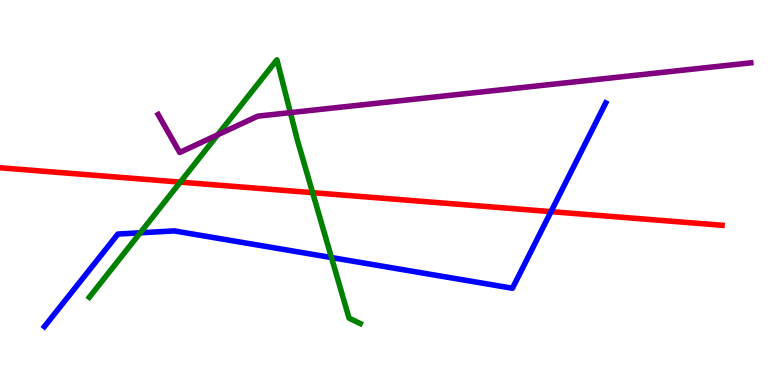[{'lines': ['blue', 'red'], 'intersections': [{'x': 7.11, 'y': 4.5}]}, {'lines': ['green', 'red'], 'intersections': [{'x': 2.33, 'y': 5.27}, {'x': 4.03, 'y': 5.0}]}, {'lines': ['purple', 'red'], 'intersections': []}, {'lines': ['blue', 'green'], 'intersections': [{'x': 1.81, 'y': 3.95}, {'x': 4.28, 'y': 3.31}]}, {'lines': ['blue', 'purple'], 'intersections': []}, {'lines': ['green', 'purple'], 'intersections': [{'x': 2.81, 'y': 6.5}, {'x': 3.75, 'y': 7.07}]}]